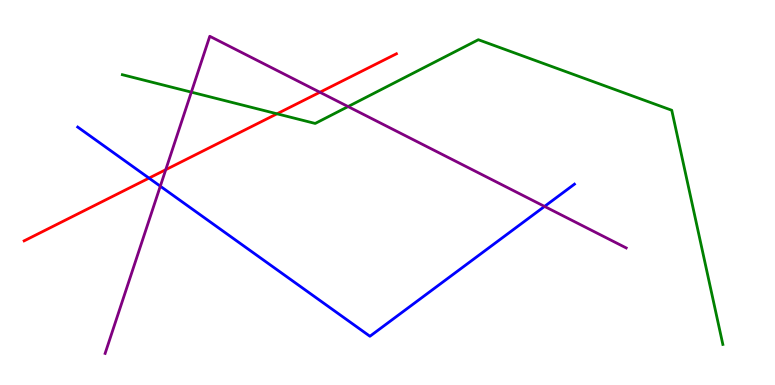[{'lines': ['blue', 'red'], 'intersections': [{'x': 1.92, 'y': 5.37}]}, {'lines': ['green', 'red'], 'intersections': [{'x': 3.57, 'y': 7.04}]}, {'lines': ['purple', 'red'], 'intersections': [{'x': 2.14, 'y': 5.59}, {'x': 4.13, 'y': 7.6}]}, {'lines': ['blue', 'green'], 'intersections': []}, {'lines': ['blue', 'purple'], 'intersections': [{'x': 2.07, 'y': 5.16}, {'x': 7.03, 'y': 4.64}]}, {'lines': ['green', 'purple'], 'intersections': [{'x': 2.47, 'y': 7.61}, {'x': 4.49, 'y': 7.23}]}]